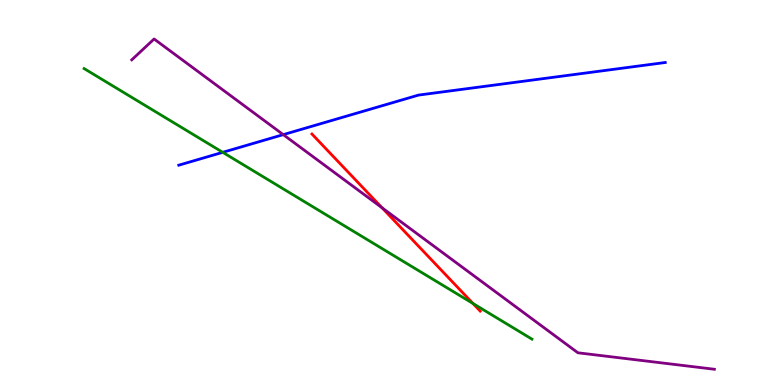[{'lines': ['blue', 'red'], 'intersections': []}, {'lines': ['green', 'red'], 'intersections': [{'x': 6.1, 'y': 2.12}]}, {'lines': ['purple', 'red'], 'intersections': [{'x': 4.93, 'y': 4.6}]}, {'lines': ['blue', 'green'], 'intersections': [{'x': 2.87, 'y': 6.04}]}, {'lines': ['blue', 'purple'], 'intersections': [{'x': 3.66, 'y': 6.5}]}, {'lines': ['green', 'purple'], 'intersections': []}]